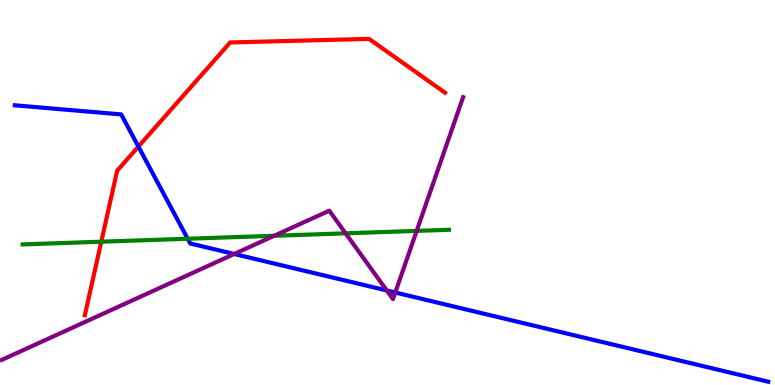[{'lines': ['blue', 'red'], 'intersections': [{'x': 1.79, 'y': 6.19}]}, {'lines': ['green', 'red'], 'intersections': [{'x': 1.31, 'y': 3.72}]}, {'lines': ['purple', 'red'], 'intersections': []}, {'lines': ['blue', 'green'], 'intersections': [{'x': 2.42, 'y': 3.8}]}, {'lines': ['blue', 'purple'], 'intersections': [{'x': 3.02, 'y': 3.4}, {'x': 4.99, 'y': 2.46}, {'x': 5.1, 'y': 2.4}]}, {'lines': ['green', 'purple'], 'intersections': [{'x': 3.54, 'y': 3.88}, {'x': 4.46, 'y': 3.94}, {'x': 5.38, 'y': 4.0}]}]